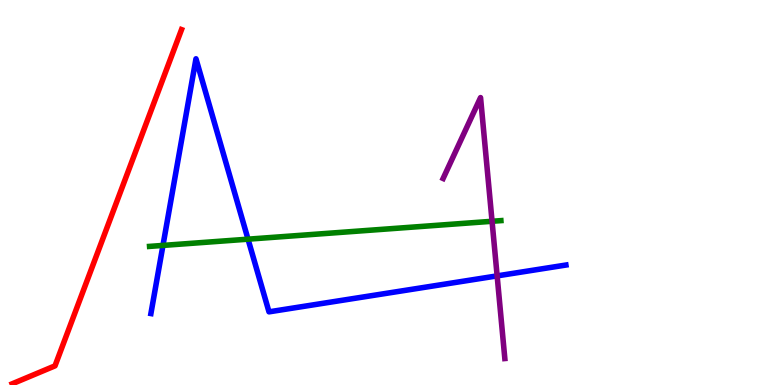[{'lines': ['blue', 'red'], 'intersections': []}, {'lines': ['green', 'red'], 'intersections': []}, {'lines': ['purple', 'red'], 'intersections': []}, {'lines': ['blue', 'green'], 'intersections': [{'x': 2.1, 'y': 3.63}, {'x': 3.2, 'y': 3.79}]}, {'lines': ['blue', 'purple'], 'intersections': [{'x': 6.41, 'y': 2.83}]}, {'lines': ['green', 'purple'], 'intersections': [{'x': 6.35, 'y': 4.25}]}]